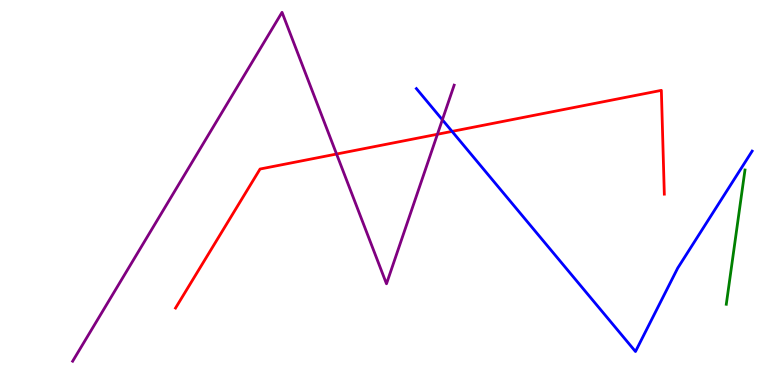[{'lines': ['blue', 'red'], 'intersections': [{'x': 5.83, 'y': 6.59}]}, {'lines': ['green', 'red'], 'intersections': []}, {'lines': ['purple', 'red'], 'intersections': [{'x': 4.34, 'y': 6.0}, {'x': 5.64, 'y': 6.51}]}, {'lines': ['blue', 'green'], 'intersections': []}, {'lines': ['blue', 'purple'], 'intersections': [{'x': 5.71, 'y': 6.89}]}, {'lines': ['green', 'purple'], 'intersections': []}]